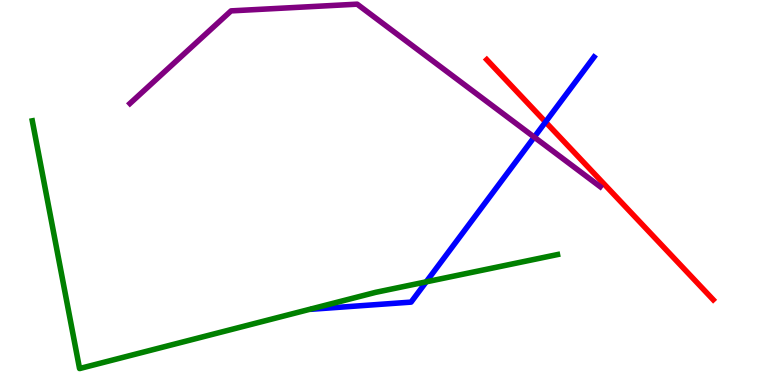[{'lines': ['blue', 'red'], 'intersections': [{'x': 7.04, 'y': 6.83}]}, {'lines': ['green', 'red'], 'intersections': []}, {'lines': ['purple', 'red'], 'intersections': []}, {'lines': ['blue', 'green'], 'intersections': [{'x': 5.5, 'y': 2.68}]}, {'lines': ['blue', 'purple'], 'intersections': [{'x': 6.89, 'y': 6.44}]}, {'lines': ['green', 'purple'], 'intersections': []}]